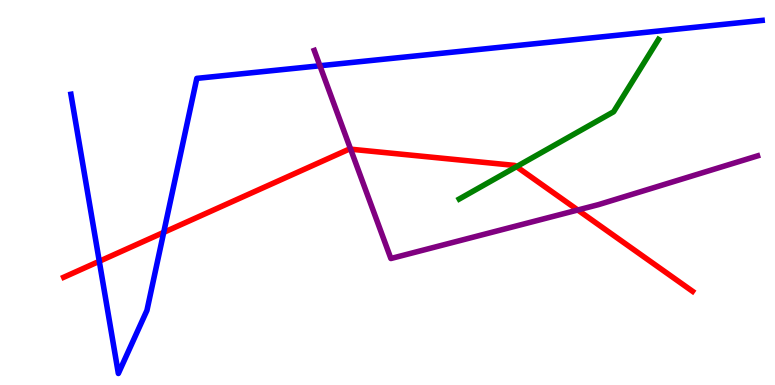[{'lines': ['blue', 'red'], 'intersections': [{'x': 1.28, 'y': 3.21}, {'x': 2.11, 'y': 3.96}]}, {'lines': ['green', 'red'], 'intersections': [{'x': 6.66, 'y': 5.67}]}, {'lines': ['purple', 'red'], 'intersections': [{'x': 4.52, 'y': 6.13}, {'x': 7.46, 'y': 4.55}]}, {'lines': ['blue', 'green'], 'intersections': []}, {'lines': ['blue', 'purple'], 'intersections': [{'x': 4.13, 'y': 8.29}]}, {'lines': ['green', 'purple'], 'intersections': []}]